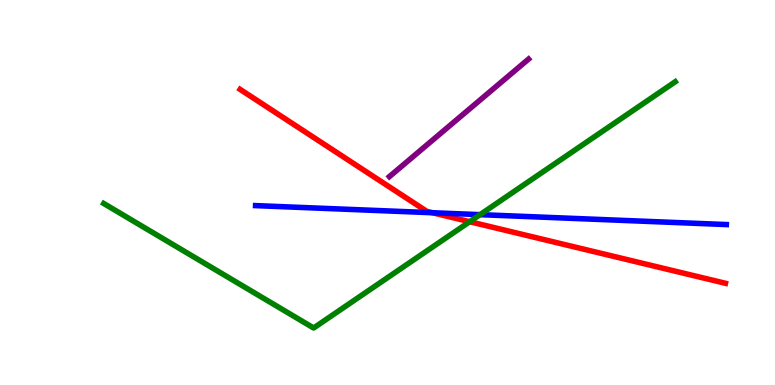[{'lines': ['blue', 'red'], 'intersections': [{'x': 5.58, 'y': 4.47}]}, {'lines': ['green', 'red'], 'intersections': [{'x': 6.06, 'y': 4.24}]}, {'lines': ['purple', 'red'], 'intersections': []}, {'lines': ['blue', 'green'], 'intersections': [{'x': 6.19, 'y': 4.42}]}, {'lines': ['blue', 'purple'], 'intersections': []}, {'lines': ['green', 'purple'], 'intersections': []}]